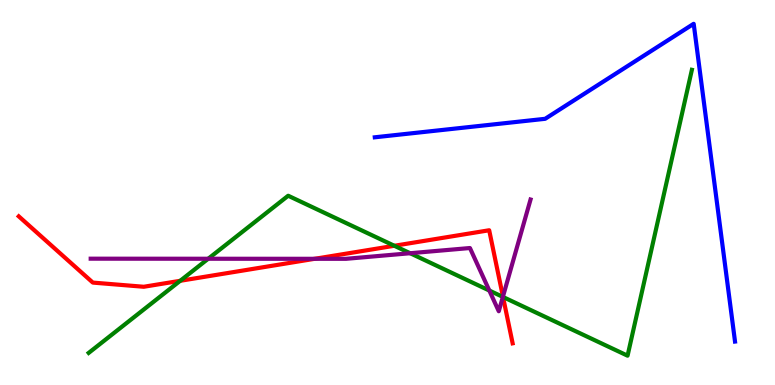[{'lines': ['blue', 'red'], 'intersections': []}, {'lines': ['green', 'red'], 'intersections': [{'x': 2.33, 'y': 2.71}, {'x': 5.09, 'y': 3.62}, {'x': 6.49, 'y': 2.29}]}, {'lines': ['purple', 'red'], 'intersections': [{'x': 4.06, 'y': 3.28}, {'x': 6.49, 'y': 2.3}]}, {'lines': ['blue', 'green'], 'intersections': []}, {'lines': ['blue', 'purple'], 'intersections': []}, {'lines': ['green', 'purple'], 'intersections': [{'x': 2.69, 'y': 3.28}, {'x': 5.29, 'y': 3.42}, {'x': 6.31, 'y': 2.45}, {'x': 6.49, 'y': 2.29}]}]